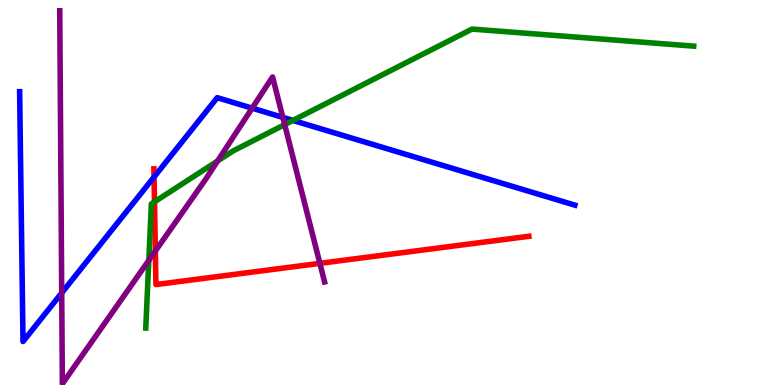[{'lines': ['blue', 'red'], 'intersections': [{'x': 1.99, 'y': 5.4}]}, {'lines': ['green', 'red'], 'intersections': [{'x': 1.99, 'y': 4.76}]}, {'lines': ['purple', 'red'], 'intersections': [{'x': 2.0, 'y': 3.48}, {'x': 4.13, 'y': 3.16}]}, {'lines': ['blue', 'green'], 'intersections': [{'x': 3.78, 'y': 6.87}]}, {'lines': ['blue', 'purple'], 'intersections': [{'x': 0.796, 'y': 2.39}, {'x': 3.25, 'y': 7.19}, {'x': 3.65, 'y': 6.95}]}, {'lines': ['green', 'purple'], 'intersections': [{'x': 1.92, 'y': 3.24}, {'x': 2.81, 'y': 5.82}, {'x': 3.67, 'y': 6.76}]}]